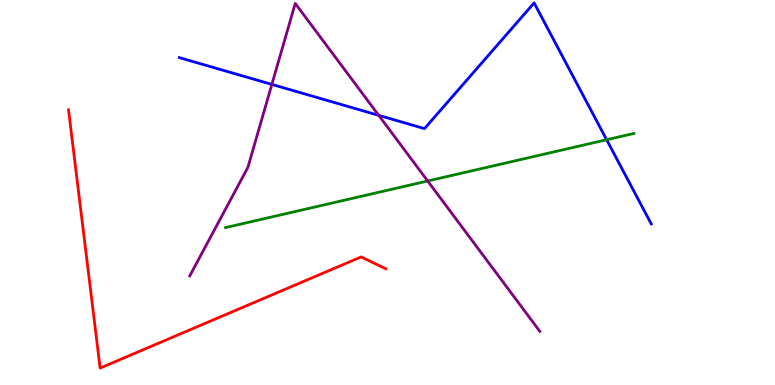[{'lines': ['blue', 'red'], 'intersections': []}, {'lines': ['green', 'red'], 'intersections': []}, {'lines': ['purple', 'red'], 'intersections': []}, {'lines': ['blue', 'green'], 'intersections': [{'x': 7.83, 'y': 6.37}]}, {'lines': ['blue', 'purple'], 'intersections': [{'x': 3.51, 'y': 7.81}, {'x': 4.89, 'y': 7.0}]}, {'lines': ['green', 'purple'], 'intersections': [{'x': 5.52, 'y': 5.3}]}]